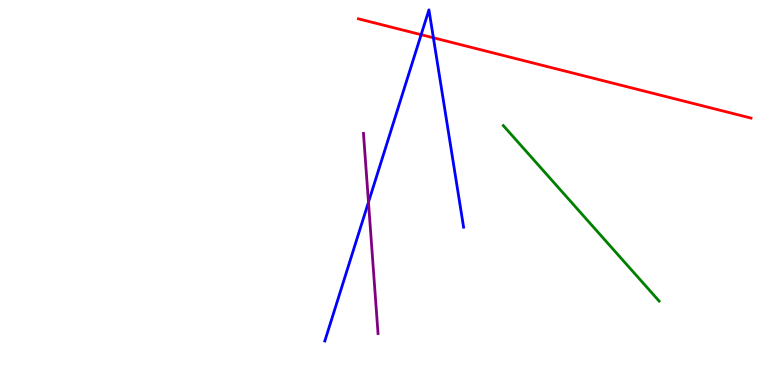[{'lines': ['blue', 'red'], 'intersections': [{'x': 5.43, 'y': 9.1}, {'x': 5.59, 'y': 9.02}]}, {'lines': ['green', 'red'], 'intersections': []}, {'lines': ['purple', 'red'], 'intersections': []}, {'lines': ['blue', 'green'], 'intersections': []}, {'lines': ['blue', 'purple'], 'intersections': [{'x': 4.75, 'y': 4.75}]}, {'lines': ['green', 'purple'], 'intersections': []}]